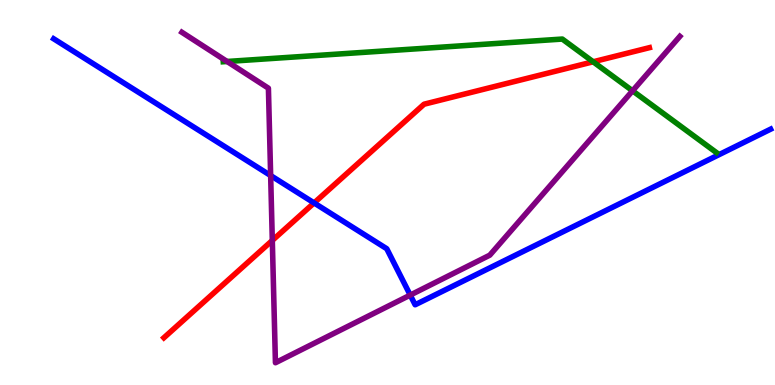[{'lines': ['blue', 'red'], 'intersections': [{'x': 4.05, 'y': 4.73}]}, {'lines': ['green', 'red'], 'intersections': [{'x': 7.65, 'y': 8.4}]}, {'lines': ['purple', 'red'], 'intersections': [{'x': 3.51, 'y': 3.75}]}, {'lines': ['blue', 'green'], 'intersections': []}, {'lines': ['blue', 'purple'], 'intersections': [{'x': 3.49, 'y': 5.44}, {'x': 5.29, 'y': 2.34}]}, {'lines': ['green', 'purple'], 'intersections': [{'x': 2.93, 'y': 8.4}, {'x': 8.16, 'y': 7.64}]}]